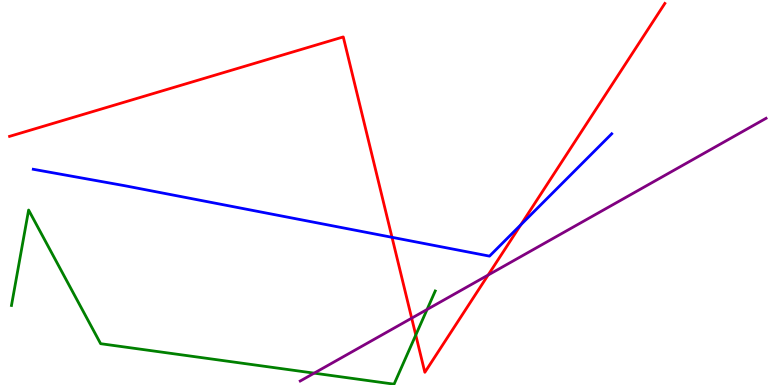[{'lines': ['blue', 'red'], 'intersections': [{'x': 5.06, 'y': 3.84}, {'x': 6.72, 'y': 4.16}]}, {'lines': ['green', 'red'], 'intersections': [{'x': 5.36, 'y': 1.3}]}, {'lines': ['purple', 'red'], 'intersections': [{'x': 5.31, 'y': 1.74}, {'x': 6.3, 'y': 2.86}]}, {'lines': ['blue', 'green'], 'intersections': []}, {'lines': ['blue', 'purple'], 'intersections': []}, {'lines': ['green', 'purple'], 'intersections': [{'x': 4.05, 'y': 0.308}, {'x': 5.51, 'y': 1.96}]}]